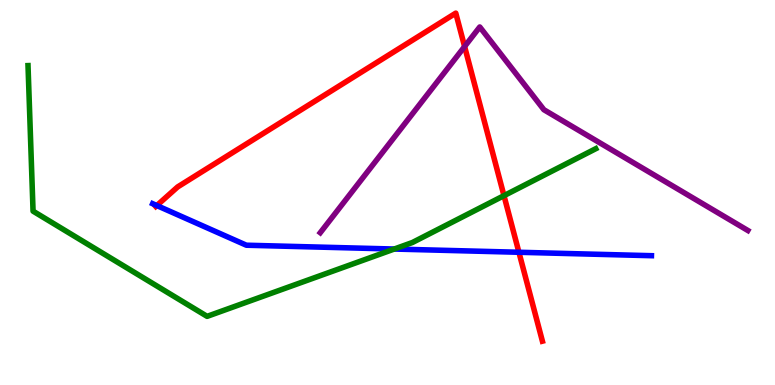[{'lines': ['blue', 'red'], 'intersections': [{'x': 2.02, 'y': 4.66}, {'x': 6.7, 'y': 3.45}]}, {'lines': ['green', 'red'], 'intersections': [{'x': 6.5, 'y': 4.92}]}, {'lines': ['purple', 'red'], 'intersections': [{'x': 5.99, 'y': 8.79}]}, {'lines': ['blue', 'green'], 'intersections': [{'x': 5.09, 'y': 3.53}]}, {'lines': ['blue', 'purple'], 'intersections': []}, {'lines': ['green', 'purple'], 'intersections': []}]